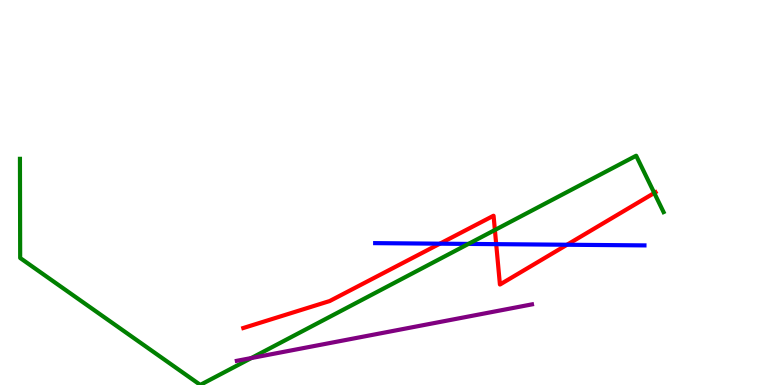[{'lines': ['blue', 'red'], 'intersections': [{'x': 5.68, 'y': 3.67}, {'x': 6.4, 'y': 3.66}, {'x': 7.32, 'y': 3.64}]}, {'lines': ['green', 'red'], 'intersections': [{'x': 6.39, 'y': 4.03}, {'x': 8.44, 'y': 4.99}]}, {'lines': ['purple', 'red'], 'intersections': []}, {'lines': ['blue', 'green'], 'intersections': [{'x': 6.04, 'y': 3.66}]}, {'lines': ['blue', 'purple'], 'intersections': []}, {'lines': ['green', 'purple'], 'intersections': [{'x': 3.24, 'y': 0.7}]}]